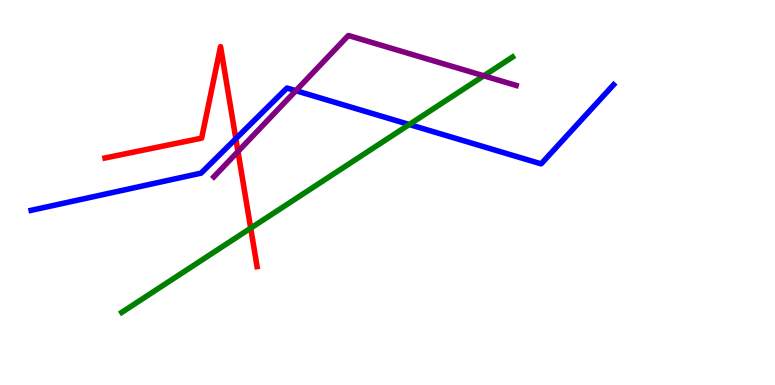[{'lines': ['blue', 'red'], 'intersections': [{'x': 3.04, 'y': 6.4}]}, {'lines': ['green', 'red'], 'intersections': [{'x': 3.23, 'y': 4.07}]}, {'lines': ['purple', 'red'], 'intersections': [{'x': 3.07, 'y': 6.06}]}, {'lines': ['blue', 'green'], 'intersections': [{'x': 5.28, 'y': 6.77}]}, {'lines': ['blue', 'purple'], 'intersections': [{'x': 3.82, 'y': 7.64}]}, {'lines': ['green', 'purple'], 'intersections': [{'x': 6.24, 'y': 8.03}]}]